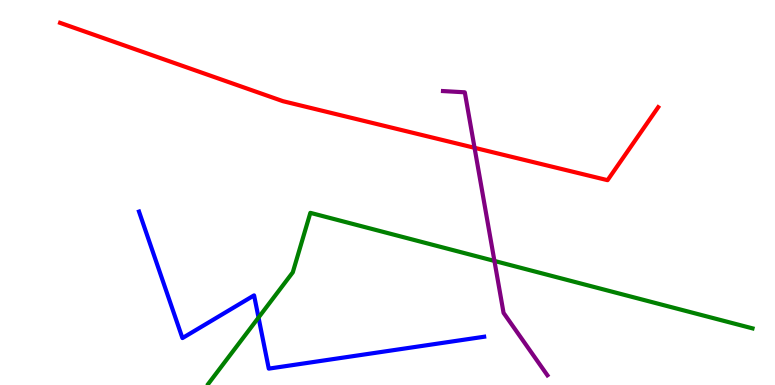[{'lines': ['blue', 'red'], 'intersections': []}, {'lines': ['green', 'red'], 'intersections': []}, {'lines': ['purple', 'red'], 'intersections': [{'x': 6.12, 'y': 6.16}]}, {'lines': ['blue', 'green'], 'intersections': [{'x': 3.34, 'y': 1.75}]}, {'lines': ['blue', 'purple'], 'intersections': []}, {'lines': ['green', 'purple'], 'intersections': [{'x': 6.38, 'y': 3.22}]}]